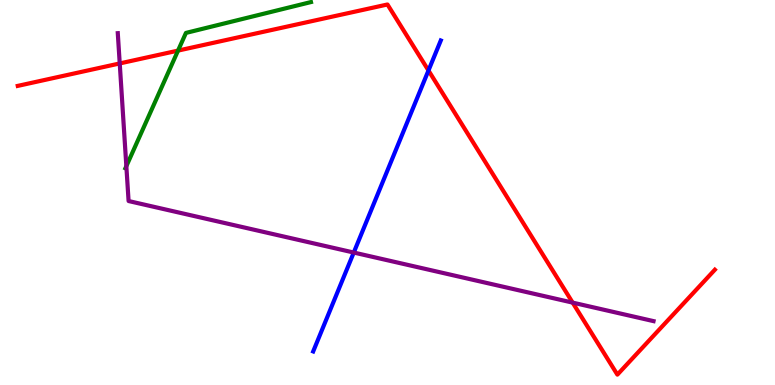[{'lines': ['blue', 'red'], 'intersections': [{'x': 5.53, 'y': 8.17}]}, {'lines': ['green', 'red'], 'intersections': [{'x': 2.3, 'y': 8.69}]}, {'lines': ['purple', 'red'], 'intersections': [{'x': 1.54, 'y': 8.35}, {'x': 7.39, 'y': 2.14}]}, {'lines': ['blue', 'green'], 'intersections': []}, {'lines': ['blue', 'purple'], 'intersections': [{'x': 4.56, 'y': 3.44}]}, {'lines': ['green', 'purple'], 'intersections': [{'x': 1.63, 'y': 5.68}]}]